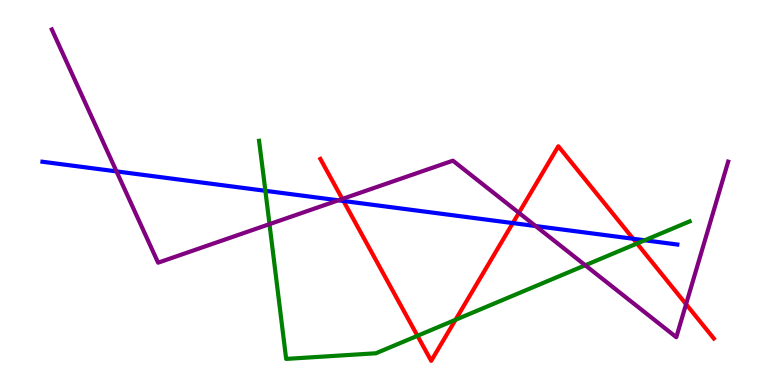[{'lines': ['blue', 'red'], 'intersections': [{'x': 4.43, 'y': 4.78}, {'x': 6.62, 'y': 4.21}, {'x': 8.17, 'y': 3.8}]}, {'lines': ['green', 'red'], 'intersections': [{'x': 5.39, 'y': 1.28}, {'x': 5.88, 'y': 1.69}, {'x': 8.22, 'y': 3.67}]}, {'lines': ['purple', 'red'], 'intersections': [{'x': 4.42, 'y': 4.83}, {'x': 6.7, 'y': 4.47}, {'x': 8.85, 'y': 2.1}]}, {'lines': ['blue', 'green'], 'intersections': [{'x': 3.42, 'y': 5.04}, {'x': 8.32, 'y': 3.76}]}, {'lines': ['blue', 'purple'], 'intersections': [{'x': 1.5, 'y': 5.55}, {'x': 4.37, 'y': 4.8}, {'x': 6.91, 'y': 4.13}]}, {'lines': ['green', 'purple'], 'intersections': [{'x': 3.48, 'y': 4.18}, {'x': 7.55, 'y': 3.11}]}]